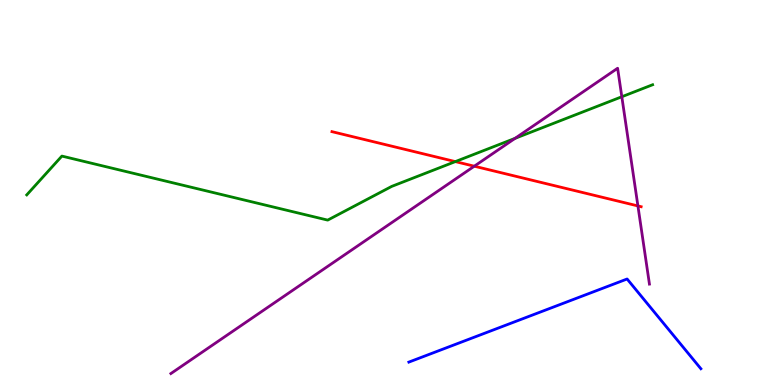[{'lines': ['blue', 'red'], 'intersections': []}, {'lines': ['green', 'red'], 'intersections': [{'x': 5.88, 'y': 5.8}]}, {'lines': ['purple', 'red'], 'intersections': [{'x': 6.12, 'y': 5.68}, {'x': 8.23, 'y': 4.65}]}, {'lines': ['blue', 'green'], 'intersections': []}, {'lines': ['blue', 'purple'], 'intersections': []}, {'lines': ['green', 'purple'], 'intersections': [{'x': 6.65, 'y': 6.41}, {'x': 8.02, 'y': 7.49}]}]